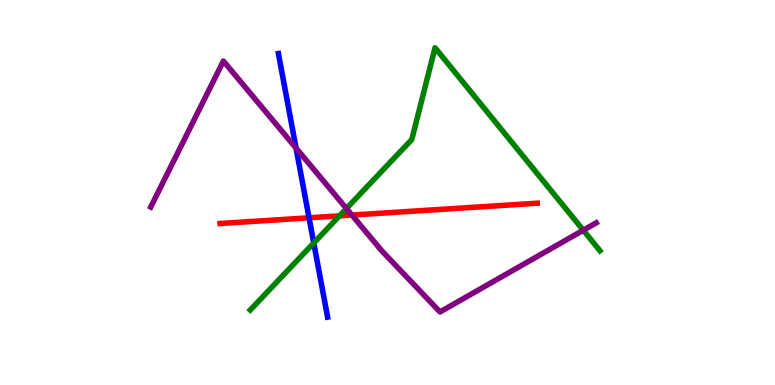[{'lines': ['blue', 'red'], 'intersections': [{'x': 3.99, 'y': 4.34}]}, {'lines': ['green', 'red'], 'intersections': [{'x': 4.38, 'y': 4.39}]}, {'lines': ['purple', 'red'], 'intersections': [{'x': 4.54, 'y': 4.41}]}, {'lines': ['blue', 'green'], 'intersections': [{'x': 4.05, 'y': 3.69}]}, {'lines': ['blue', 'purple'], 'intersections': [{'x': 3.82, 'y': 6.15}]}, {'lines': ['green', 'purple'], 'intersections': [{'x': 4.47, 'y': 4.58}, {'x': 7.53, 'y': 4.02}]}]